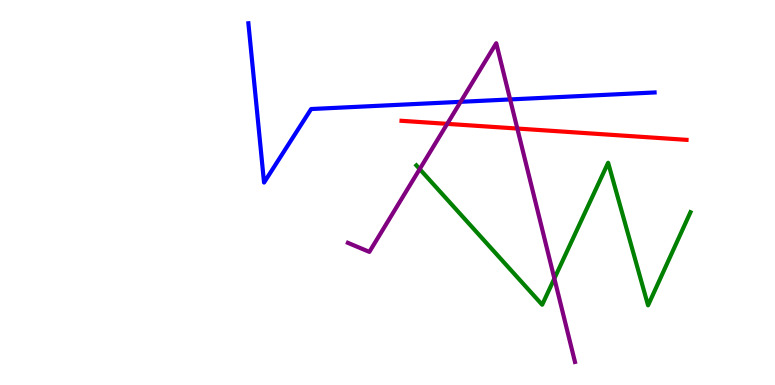[{'lines': ['blue', 'red'], 'intersections': []}, {'lines': ['green', 'red'], 'intersections': []}, {'lines': ['purple', 'red'], 'intersections': [{'x': 5.77, 'y': 6.78}, {'x': 6.68, 'y': 6.66}]}, {'lines': ['blue', 'green'], 'intersections': []}, {'lines': ['blue', 'purple'], 'intersections': [{'x': 5.94, 'y': 7.36}, {'x': 6.58, 'y': 7.42}]}, {'lines': ['green', 'purple'], 'intersections': [{'x': 5.42, 'y': 5.61}, {'x': 7.15, 'y': 2.77}]}]